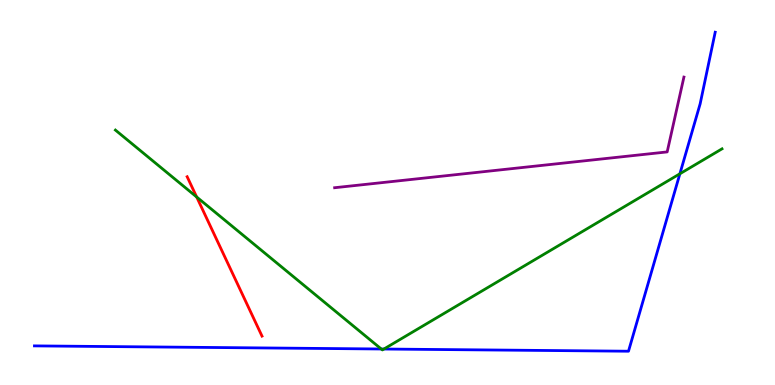[{'lines': ['blue', 'red'], 'intersections': []}, {'lines': ['green', 'red'], 'intersections': [{'x': 2.54, 'y': 4.88}]}, {'lines': ['purple', 'red'], 'intersections': []}, {'lines': ['blue', 'green'], 'intersections': [{'x': 4.92, 'y': 0.935}, {'x': 4.95, 'y': 0.934}, {'x': 8.77, 'y': 5.49}]}, {'lines': ['blue', 'purple'], 'intersections': []}, {'lines': ['green', 'purple'], 'intersections': []}]